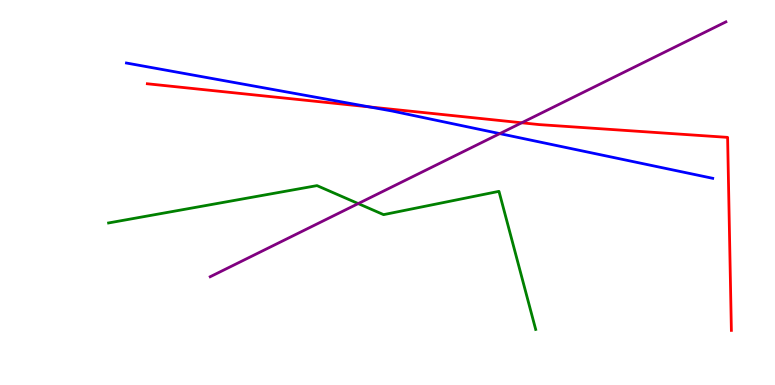[{'lines': ['blue', 'red'], 'intersections': [{'x': 4.77, 'y': 7.22}]}, {'lines': ['green', 'red'], 'intersections': []}, {'lines': ['purple', 'red'], 'intersections': [{'x': 6.73, 'y': 6.81}]}, {'lines': ['blue', 'green'], 'intersections': []}, {'lines': ['blue', 'purple'], 'intersections': [{'x': 6.45, 'y': 6.53}]}, {'lines': ['green', 'purple'], 'intersections': [{'x': 4.62, 'y': 4.71}]}]